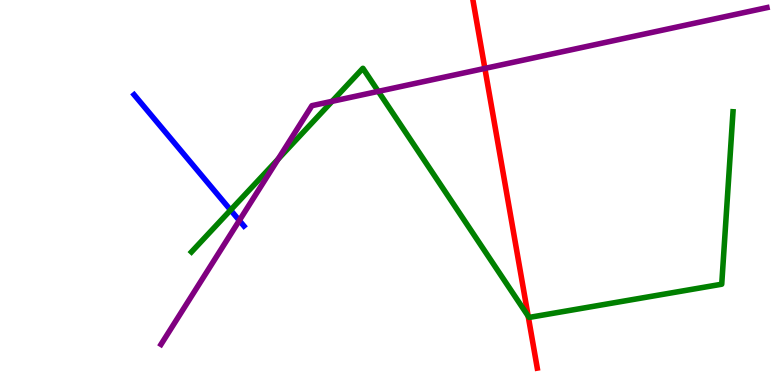[{'lines': ['blue', 'red'], 'intersections': []}, {'lines': ['green', 'red'], 'intersections': [{'x': 6.82, 'y': 1.79}]}, {'lines': ['purple', 'red'], 'intersections': [{'x': 6.26, 'y': 8.22}]}, {'lines': ['blue', 'green'], 'intersections': [{'x': 2.98, 'y': 4.54}]}, {'lines': ['blue', 'purple'], 'intersections': [{'x': 3.09, 'y': 4.27}]}, {'lines': ['green', 'purple'], 'intersections': [{'x': 3.59, 'y': 5.87}, {'x': 4.28, 'y': 7.37}, {'x': 4.88, 'y': 7.63}]}]